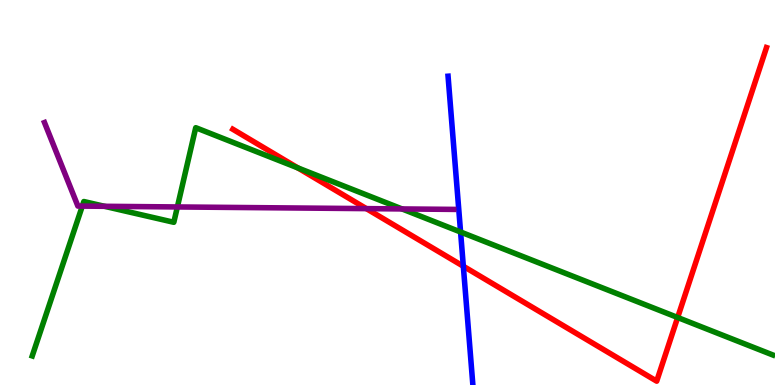[{'lines': ['blue', 'red'], 'intersections': [{'x': 5.98, 'y': 3.08}]}, {'lines': ['green', 'red'], 'intersections': [{'x': 3.84, 'y': 5.64}, {'x': 8.74, 'y': 1.75}]}, {'lines': ['purple', 'red'], 'intersections': [{'x': 4.73, 'y': 4.58}]}, {'lines': ['blue', 'green'], 'intersections': [{'x': 5.94, 'y': 3.97}]}, {'lines': ['blue', 'purple'], 'intersections': []}, {'lines': ['green', 'purple'], 'intersections': [{'x': 1.06, 'y': 4.65}, {'x': 1.35, 'y': 4.64}, {'x': 2.29, 'y': 4.62}, {'x': 5.19, 'y': 4.57}]}]